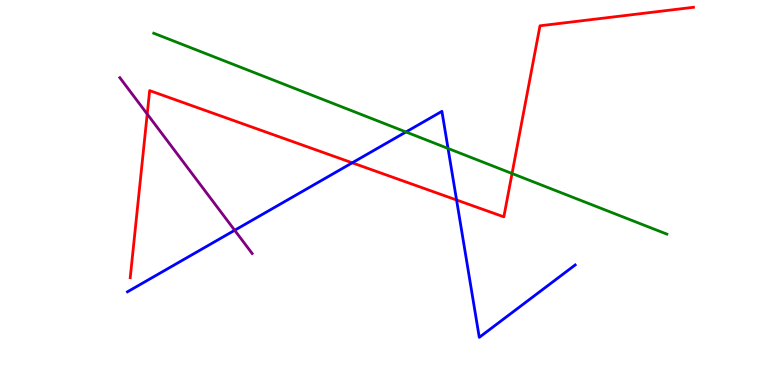[{'lines': ['blue', 'red'], 'intersections': [{'x': 4.54, 'y': 5.77}, {'x': 5.89, 'y': 4.81}]}, {'lines': ['green', 'red'], 'intersections': [{'x': 6.61, 'y': 5.49}]}, {'lines': ['purple', 'red'], 'intersections': [{'x': 1.9, 'y': 7.04}]}, {'lines': ['blue', 'green'], 'intersections': [{'x': 5.24, 'y': 6.57}, {'x': 5.78, 'y': 6.14}]}, {'lines': ['blue', 'purple'], 'intersections': [{'x': 3.03, 'y': 4.02}]}, {'lines': ['green', 'purple'], 'intersections': []}]